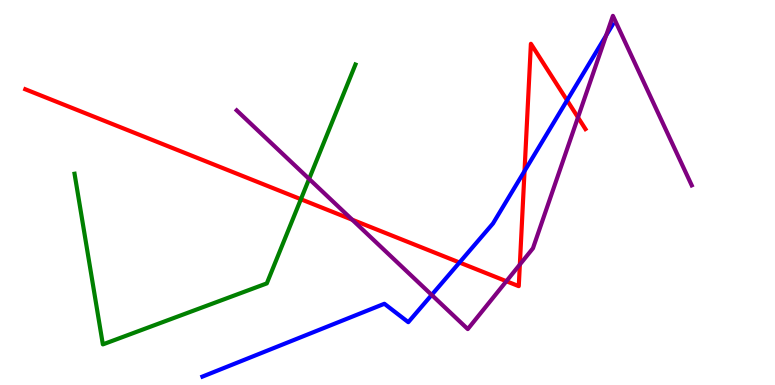[{'lines': ['blue', 'red'], 'intersections': [{'x': 5.93, 'y': 3.18}, {'x': 6.77, 'y': 5.56}, {'x': 7.32, 'y': 7.39}]}, {'lines': ['green', 'red'], 'intersections': [{'x': 3.88, 'y': 4.83}]}, {'lines': ['purple', 'red'], 'intersections': [{'x': 4.54, 'y': 4.29}, {'x': 6.53, 'y': 2.7}, {'x': 6.71, 'y': 3.13}, {'x': 7.46, 'y': 6.95}]}, {'lines': ['blue', 'green'], 'intersections': []}, {'lines': ['blue', 'purple'], 'intersections': [{'x': 5.57, 'y': 2.34}, {'x': 7.82, 'y': 9.08}]}, {'lines': ['green', 'purple'], 'intersections': [{'x': 3.99, 'y': 5.35}]}]